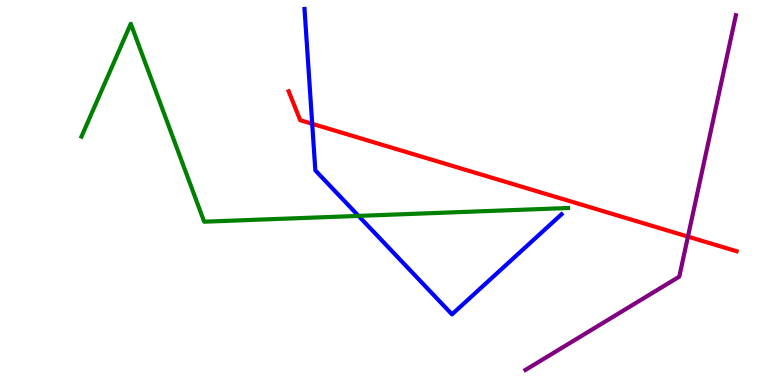[{'lines': ['blue', 'red'], 'intersections': [{'x': 4.03, 'y': 6.78}]}, {'lines': ['green', 'red'], 'intersections': []}, {'lines': ['purple', 'red'], 'intersections': [{'x': 8.88, 'y': 3.85}]}, {'lines': ['blue', 'green'], 'intersections': [{'x': 4.63, 'y': 4.39}]}, {'lines': ['blue', 'purple'], 'intersections': []}, {'lines': ['green', 'purple'], 'intersections': []}]